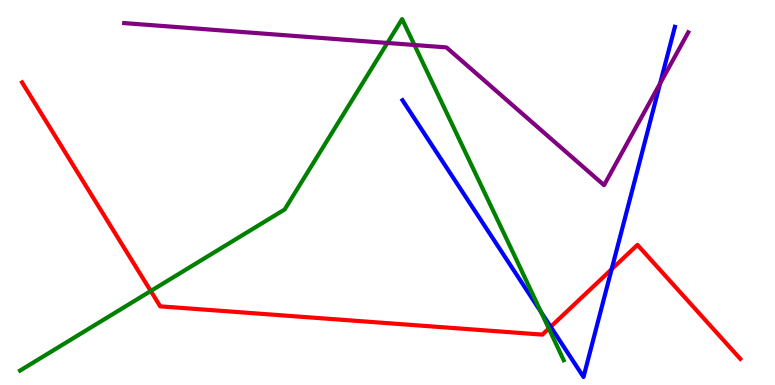[{'lines': ['blue', 'red'], 'intersections': [{'x': 7.11, 'y': 1.51}, {'x': 7.89, 'y': 3.01}]}, {'lines': ['green', 'red'], 'intersections': [{'x': 1.95, 'y': 2.44}, {'x': 7.08, 'y': 1.47}]}, {'lines': ['purple', 'red'], 'intersections': []}, {'lines': ['blue', 'green'], 'intersections': [{'x': 6.98, 'y': 1.89}]}, {'lines': ['blue', 'purple'], 'intersections': [{'x': 8.52, 'y': 7.83}]}, {'lines': ['green', 'purple'], 'intersections': [{'x': 5.0, 'y': 8.88}, {'x': 5.35, 'y': 8.83}]}]